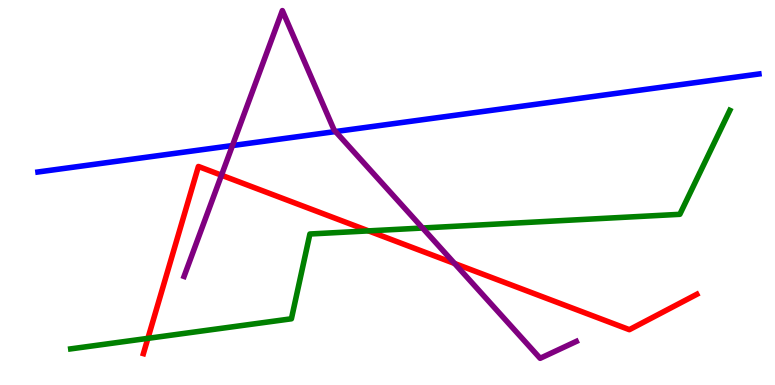[{'lines': ['blue', 'red'], 'intersections': []}, {'lines': ['green', 'red'], 'intersections': [{'x': 1.91, 'y': 1.21}, {'x': 4.75, 'y': 4.0}]}, {'lines': ['purple', 'red'], 'intersections': [{'x': 2.86, 'y': 5.45}, {'x': 5.87, 'y': 3.16}]}, {'lines': ['blue', 'green'], 'intersections': []}, {'lines': ['blue', 'purple'], 'intersections': [{'x': 3.0, 'y': 6.22}, {'x': 4.33, 'y': 6.58}]}, {'lines': ['green', 'purple'], 'intersections': [{'x': 5.45, 'y': 4.08}]}]